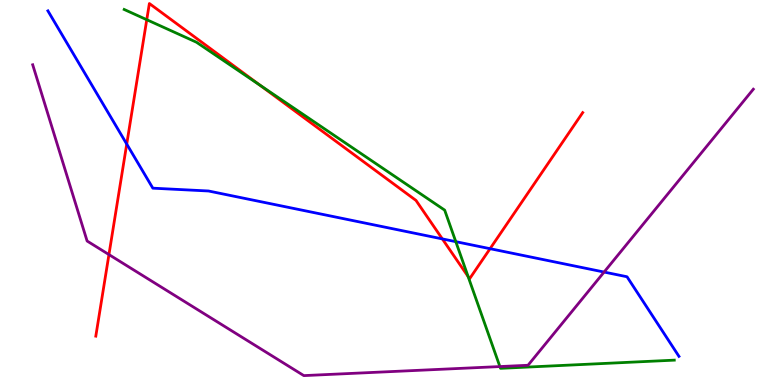[{'lines': ['blue', 'red'], 'intersections': [{'x': 1.64, 'y': 6.26}, {'x': 5.71, 'y': 3.79}, {'x': 6.32, 'y': 3.54}]}, {'lines': ['green', 'red'], 'intersections': [{'x': 1.89, 'y': 9.49}, {'x': 3.35, 'y': 7.79}, {'x': 6.04, 'y': 2.82}]}, {'lines': ['purple', 'red'], 'intersections': [{'x': 1.41, 'y': 3.39}]}, {'lines': ['blue', 'green'], 'intersections': [{'x': 5.88, 'y': 3.72}]}, {'lines': ['blue', 'purple'], 'intersections': [{'x': 7.79, 'y': 2.93}]}, {'lines': ['green', 'purple'], 'intersections': [{'x': 6.45, 'y': 0.479}]}]